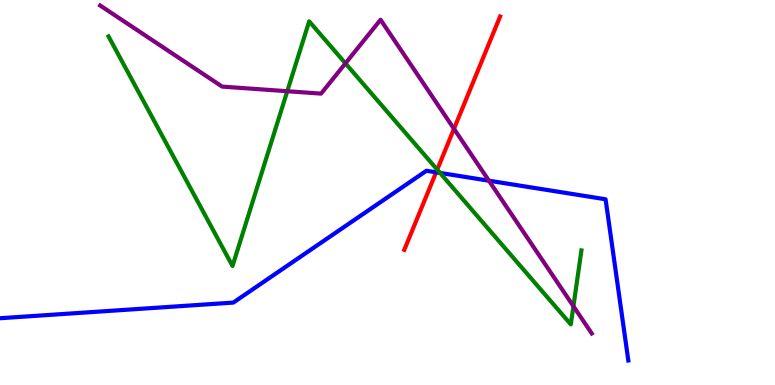[{'lines': ['blue', 'red'], 'intersections': [{'x': 5.63, 'y': 5.52}]}, {'lines': ['green', 'red'], 'intersections': [{'x': 5.64, 'y': 5.59}]}, {'lines': ['purple', 'red'], 'intersections': [{'x': 5.86, 'y': 6.65}]}, {'lines': ['blue', 'green'], 'intersections': [{'x': 5.68, 'y': 5.51}]}, {'lines': ['blue', 'purple'], 'intersections': [{'x': 6.31, 'y': 5.31}]}, {'lines': ['green', 'purple'], 'intersections': [{'x': 3.71, 'y': 7.63}, {'x': 4.46, 'y': 8.35}, {'x': 7.4, 'y': 2.05}]}]